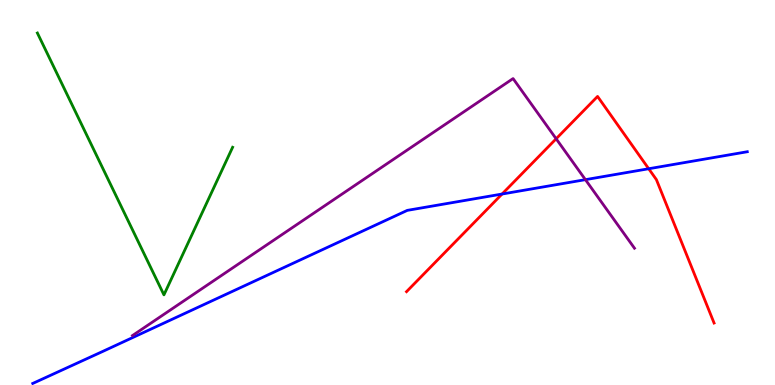[{'lines': ['blue', 'red'], 'intersections': [{'x': 6.48, 'y': 4.96}, {'x': 8.37, 'y': 5.62}]}, {'lines': ['green', 'red'], 'intersections': []}, {'lines': ['purple', 'red'], 'intersections': [{'x': 7.18, 'y': 6.4}]}, {'lines': ['blue', 'green'], 'intersections': []}, {'lines': ['blue', 'purple'], 'intersections': [{'x': 7.55, 'y': 5.33}]}, {'lines': ['green', 'purple'], 'intersections': []}]